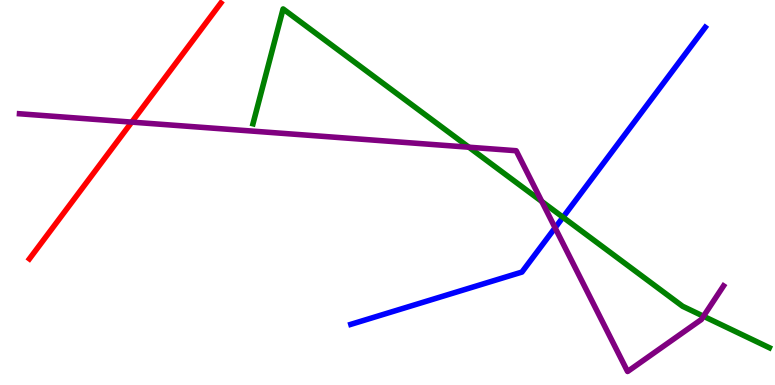[{'lines': ['blue', 'red'], 'intersections': []}, {'lines': ['green', 'red'], 'intersections': []}, {'lines': ['purple', 'red'], 'intersections': [{'x': 1.7, 'y': 6.83}]}, {'lines': ['blue', 'green'], 'intersections': [{'x': 7.26, 'y': 4.36}]}, {'lines': ['blue', 'purple'], 'intersections': [{'x': 7.16, 'y': 4.08}]}, {'lines': ['green', 'purple'], 'intersections': [{'x': 6.05, 'y': 6.18}, {'x': 6.99, 'y': 4.77}, {'x': 9.08, 'y': 1.79}]}]